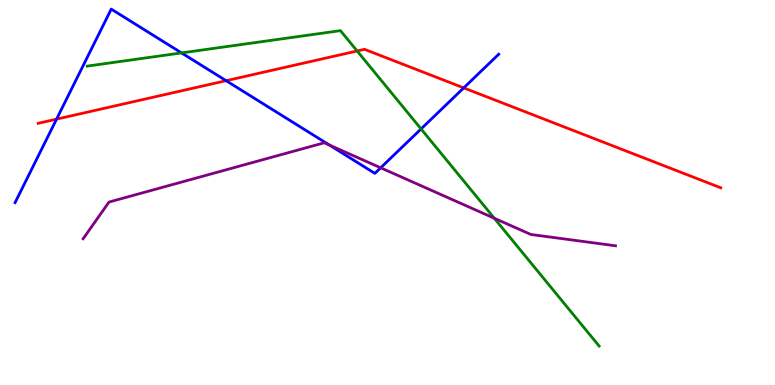[{'lines': ['blue', 'red'], 'intersections': [{'x': 0.73, 'y': 6.91}, {'x': 2.92, 'y': 7.9}, {'x': 5.98, 'y': 7.72}]}, {'lines': ['green', 'red'], 'intersections': [{'x': 4.61, 'y': 8.68}]}, {'lines': ['purple', 'red'], 'intersections': []}, {'lines': ['blue', 'green'], 'intersections': [{'x': 2.34, 'y': 8.63}, {'x': 5.43, 'y': 6.65}]}, {'lines': ['blue', 'purple'], 'intersections': [{'x': 4.25, 'y': 6.23}, {'x': 4.91, 'y': 5.64}]}, {'lines': ['green', 'purple'], 'intersections': [{'x': 6.38, 'y': 4.33}]}]